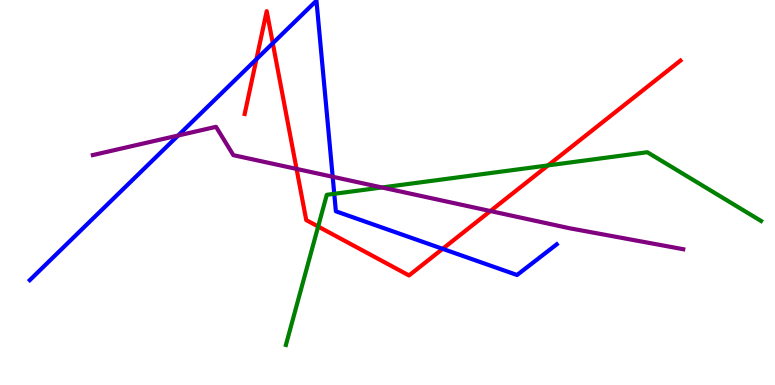[{'lines': ['blue', 'red'], 'intersections': [{'x': 3.31, 'y': 8.46}, {'x': 3.52, 'y': 8.88}, {'x': 5.71, 'y': 3.54}]}, {'lines': ['green', 'red'], 'intersections': [{'x': 4.11, 'y': 4.12}, {'x': 7.07, 'y': 5.7}]}, {'lines': ['purple', 'red'], 'intersections': [{'x': 3.83, 'y': 5.61}, {'x': 6.33, 'y': 4.52}]}, {'lines': ['blue', 'green'], 'intersections': [{'x': 4.31, 'y': 4.97}]}, {'lines': ['blue', 'purple'], 'intersections': [{'x': 2.3, 'y': 6.48}, {'x': 4.29, 'y': 5.41}]}, {'lines': ['green', 'purple'], 'intersections': [{'x': 4.93, 'y': 5.13}]}]